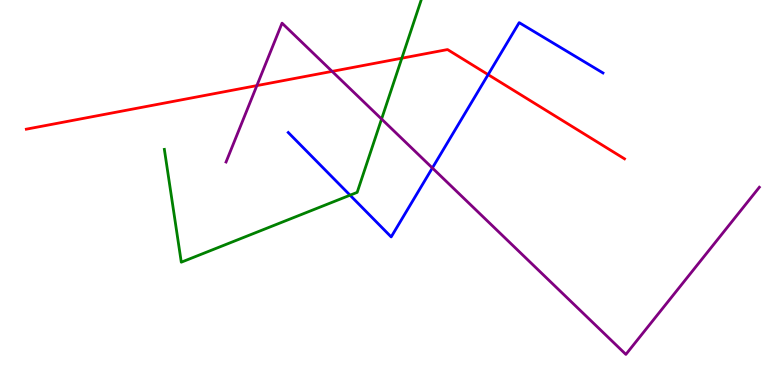[{'lines': ['blue', 'red'], 'intersections': [{'x': 6.3, 'y': 8.06}]}, {'lines': ['green', 'red'], 'intersections': [{'x': 5.18, 'y': 8.49}]}, {'lines': ['purple', 'red'], 'intersections': [{'x': 3.31, 'y': 7.78}, {'x': 4.29, 'y': 8.15}]}, {'lines': ['blue', 'green'], 'intersections': [{'x': 4.52, 'y': 4.93}]}, {'lines': ['blue', 'purple'], 'intersections': [{'x': 5.58, 'y': 5.64}]}, {'lines': ['green', 'purple'], 'intersections': [{'x': 4.92, 'y': 6.91}]}]